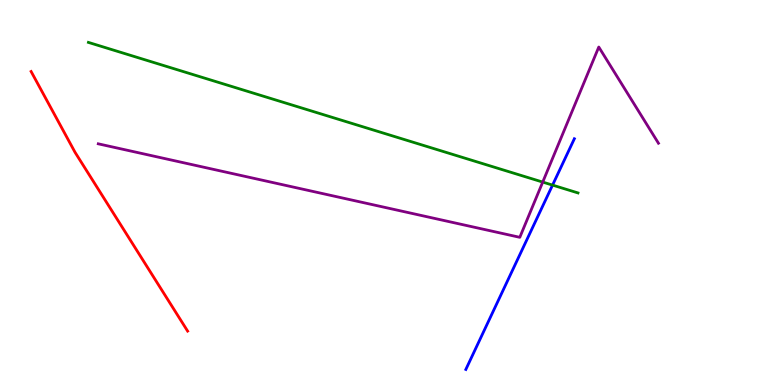[{'lines': ['blue', 'red'], 'intersections': []}, {'lines': ['green', 'red'], 'intersections': []}, {'lines': ['purple', 'red'], 'intersections': []}, {'lines': ['blue', 'green'], 'intersections': [{'x': 7.13, 'y': 5.19}]}, {'lines': ['blue', 'purple'], 'intersections': []}, {'lines': ['green', 'purple'], 'intersections': [{'x': 7.0, 'y': 5.27}]}]